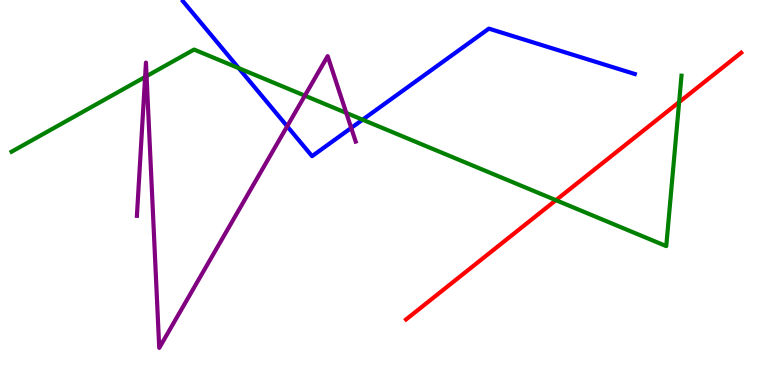[{'lines': ['blue', 'red'], 'intersections': []}, {'lines': ['green', 'red'], 'intersections': [{'x': 7.17, 'y': 4.8}, {'x': 8.76, 'y': 7.35}]}, {'lines': ['purple', 'red'], 'intersections': []}, {'lines': ['blue', 'green'], 'intersections': [{'x': 3.08, 'y': 8.23}, {'x': 4.68, 'y': 6.89}]}, {'lines': ['blue', 'purple'], 'intersections': [{'x': 3.71, 'y': 6.72}, {'x': 4.53, 'y': 6.68}]}, {'lines': ['green', 'purple'], 'intersections': [{'x': 1.87, 'y': 8.0}, {'x': 1.89, 'y': 8.02}, {'x': 3.93, 'y': 7.52}, {'x': 4.47, 'y': 7.07}]}]